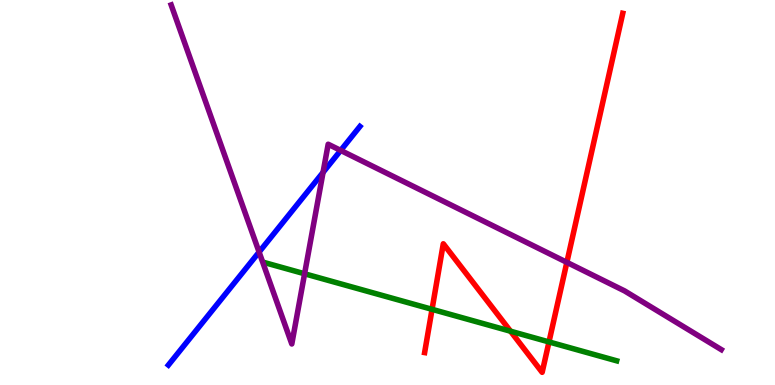[{'lines': ['blue', 'red'], 'intersections': []}, {'lines': ['green', 'red'], 'intersections': [{'x': 5.57, 'y': 1.97}, {'x': 6.59, 'y': 1.4}, {'x': 7.08, 'y': 1.12}]}, {'lines': ['purple', 'red'], 'intersections': [{'x': 7.31, 'y': 3.19}]}, {'lines': ['blue', 'green'], 'intersections': []}, {'lines': ['blue', 'purple'], 'intersections': [{'x': 3.34, 'y': 3.45}, {'x': 4.17, 'y': 5.52}, {'x': 4.4, 'y': 6.09}]}, {'lines': ['green', 'purple'], 'intersections': [{'x': 3.93, 'y': 2.89}]}]